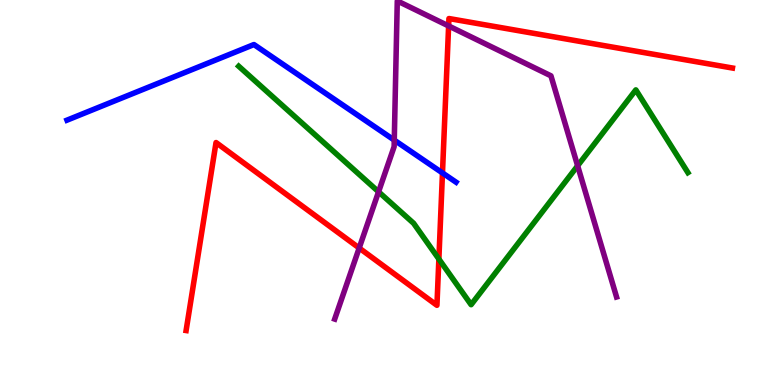[{'lines': ['blue', 'red'], 'intersections': [{'x': 5.71, 'y': 5.51}]}, {'lines': ['green', 'red'], 'intersections': [{'x': 5.66, 'y': 3.27}]}, {'lines': ['purple', 'red'], 'intersections': [{'x': 4.63, 'y': 3.56}, {'x': 5.79, 'y': 9.33}]}, {'lines': ['blue', 'green'], 'intersections': []}, {'lines': ['blue', 'purple'], 'intersections': [{'x': 5.09, 'y': 6.36}]}, {'lines': ['green', 'purple'], 'intersections': [{'x': 4.88, 'y': 5.02}, {'x': 7.45, 'y': 5.69}]}]